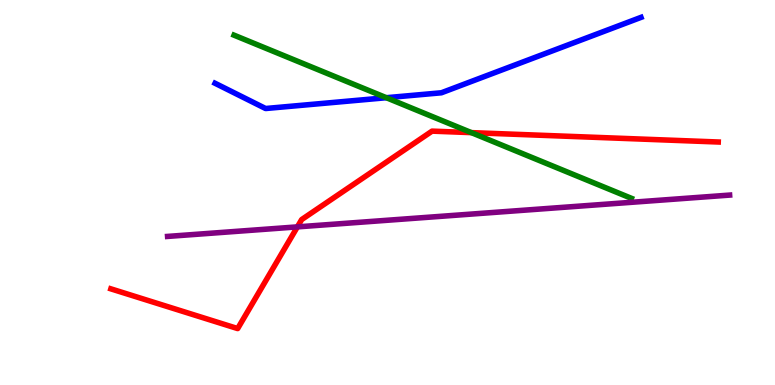[{'lines': ['blue', 'red'], 'intersections': []}, {'lines': ['green', 'red'], 'intersections': [{'x': 6.08, 'y': 6.56}]}, {'lines': ['purple', 'red'], 'intersections': [{'x': 3.84, 'y': 4.11}]}, {'lines': ['blue', 'green'], 'intersections': [{'x': 4.99, 'y': 7.46}]}, {'lines': ['blue', 'purple'], 'intersections': []}, {'lines': ['green', 'purple'], 'intersections': []}]